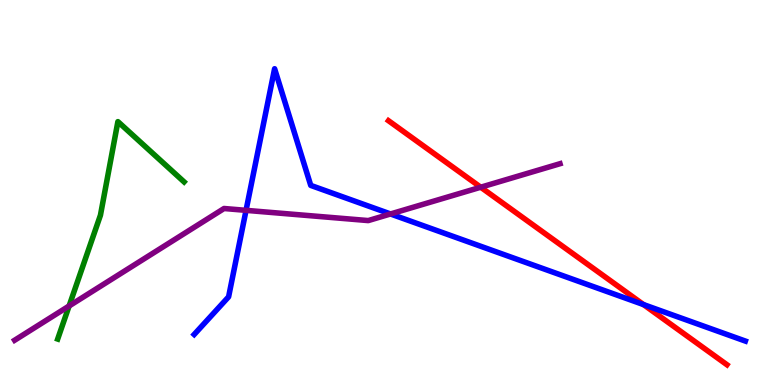[{'lines': ['blue', 'red'], 'intersections': [{'x': 8.3, 'y': 2.09}]}, {'lines': ['green', 'red'], 'intersections': []}, {'lines': ['purple', 'red'], 'intersections': [{'x': 6.2, 'y': 5.14}]}, {'lines': ['blue', 'green'], 'intersections': []}, {'lines': ['blue', 'purple'], 'intersections': [{'x': 3.17, 'y': 4.54}, {'x': 5.04, 'y': 4.44}]}, {'lines': ['green', 'purple'], 'intersections': [{'x': 0.892, 'y': 2.05}]}]